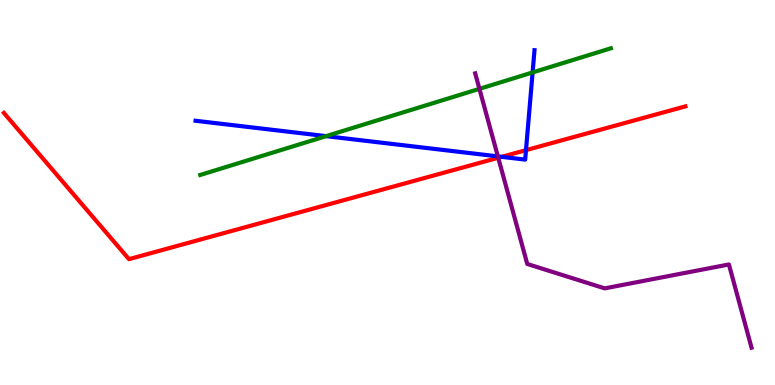[{'lines': ['blue', 'red'], 'intersections': [{'x': 6.47, 'y': 5.93}, {'x': 6.79, 'y': 6.1}]}, {'lines': ['green', 'red'], 'intersections': []}, {'lines': ['purple', 'red'], 'intersections': [{'x': 6.43, 'y': 5.9}]}, {'lines': ['blue', 'green'], 'intersections': [{'x': 4.21, 'y': 6.46}, {'x': 6.87, 'y': 8.12}]}, {'lines': ['blue', 'purple'], 'intersections': [{'x': 6.42, 'y': 5.94}]}, {'lines': ['green', 'purple'], 'intersections': [{'x': 6.19, 'y': 7.69}]}]